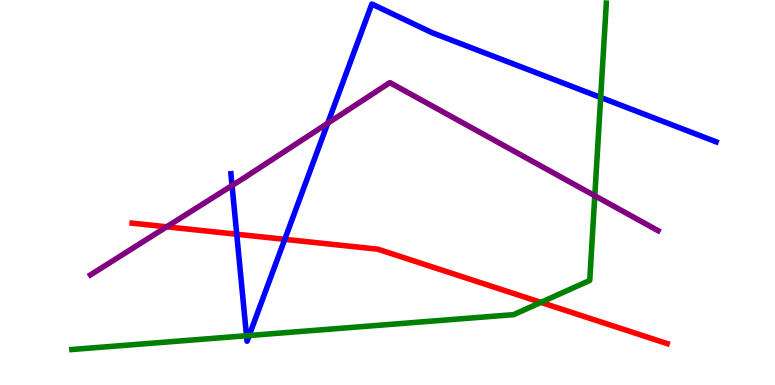[{'lines': ['blue', 'red'], 'intersections': [{'x': 3.05, 'y': 3.92}, {'x': 3.67, 'y': 3.78}]}, {'lines': ['green', 'red'], 'intersections': [{'x': 6.98, 'y': 2.15}]}, {'lines': ['purple', 'red'], 'intersections': [{'x': 2.15, 'y': 4.11}]}, {'lines': ['blue', 'green'], 'intersections': [{'x': 3.18, 'y': 1.28}, {'x': 3.22, 'y': 1.29}, {'x': 7.75, 'y': 7.47}]}, {'lines': ['blue', 'purple'], 'intersections': [{'x': 2.99, 'y': 5.18}, {'x': 4.23, 'y': 6.8}]}, {'lines': ['green', 'purple'], 'intersections': [{'x': 7.67, 'y': 4.92}]}]